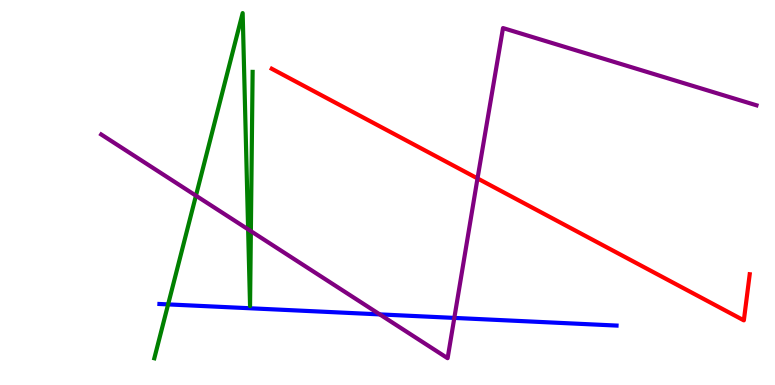[{'lines': ['blue', 'red'], 'intersections': []}, {'lines': ['green', 'red'], 'intersections': []}, {'lines': ['purple', 'red'], 'intersections': [{'x': 6.16, 'y': 5.37}]}, {'lines': ['blue', 'green'], 'intersections': [{'x': 2.17, 'y': 2.09}]}, {'lines': ['blue', 'purple'], 'intersections': [{'x': 4.9, 'y': 1.83}, {'x': 5.86, 'y': 1.74}]}, {'lines': ['green', 'purple'], 'intersections': [{'x': 2.53, 'y': 4.92}, {'x': 3.2, 'y': 4.04}, {'x': 3.24, 'y': 4.0}]}]